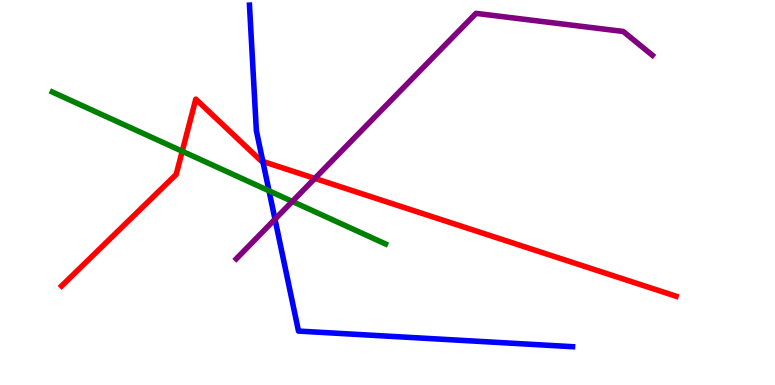[{'lines': ['blue', 'red'], 'intersections': [{'x': 3.39, 'y': 5.81}]}, {'lines': ['green', 'red'], 'intersections': [{'x': 2.35, 'y': 6.07}]}, {'lines': ['purple', 'red'], 'intersections': [{'x': 4.06, 'y': 5.37}]}, {'lines': ['blue', 'green'], 'intersections': [{'x': 3.47, 'y': 5.04}]}, {'lines': ['blue', 'purple'], 'intersections': [{'x': 3.55, 'y': 4.31}]}, {'lines': ['green', 'purple'], 'intersections': [{'x': 3.77, 'y': 4.77}]}]